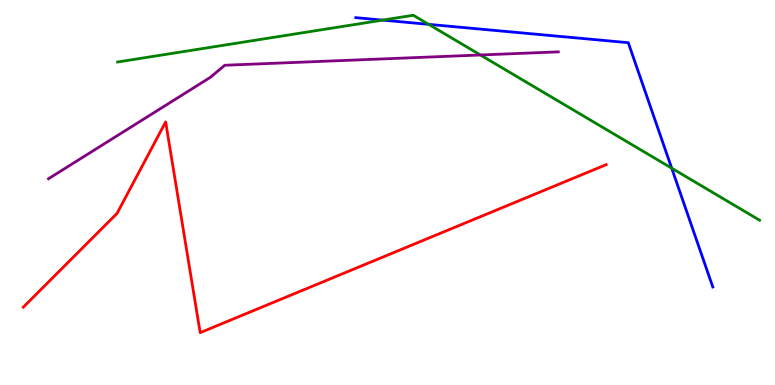[{'lines': ['blue', 'red'], 'intersections': []}, {'lines': ['green', 'red'], 'intersections': []}, {'lines': ['purple', 'red'], 'intersections': []}, {'lines': ['blue', 'green'], 'intersections': [{'x': 4.94, 'y': 9.48}, {'x': 5.53, 'y': 9.37}, {'x': 8.67, 'y': 5.63}]}, {'lines': ['blue', 'purple'], 'intersections': []}, {'lines': ['green', 'purple'], 'intersections': [{'x': 6.2, 'y': 8.57}]}]